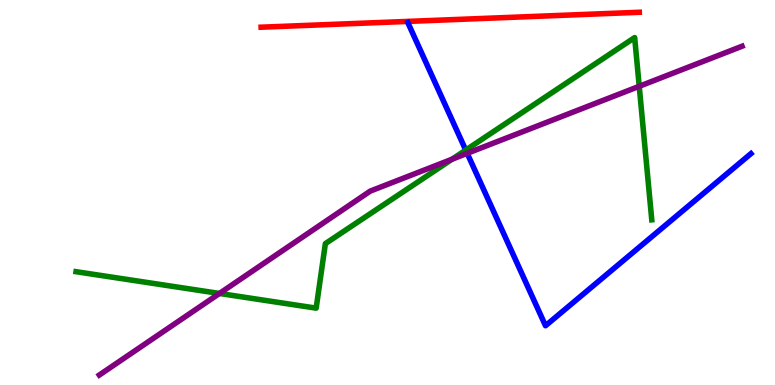[{'lines': ['blue', 'red'], 'intersections': []}, {'lines': ['green', 'red'], 'intersections': []}, {'lines': ['purple', 'red'], 'intersections': []}, {'lines': ['blue', 'green'], 'intersections': [{'x': 6.01, 'y': 6.1}]}, {'lines': ['blue', 'purple'], 'intersections': [{'x': 6.03, 'y': 6.02}]}, {'lines': ['green', 'purple'], 'intersections': [{'x': 2.83, 'y': 2.38}, {'x': 5.83, 'y': 5.86}, {'x': 8.25, 'y': 7.76}]}]